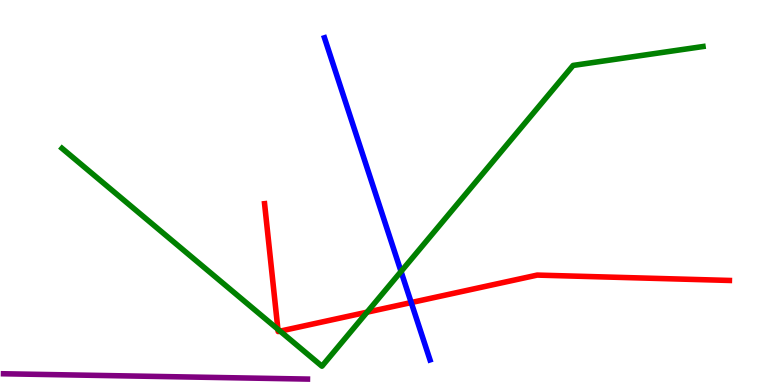[{'lines': ['blue', 'red'], 'intersections': [{'x': 5.31, 'y': 2.14}]}, {'lines': ['green', 'red'], 'intersections': [{'x': 3.59, 'y': 1.45}, {'x': 3.61, 'y': 1.4}, {'x': 4.74, 'y': 1.89}]}, {'lines': ['purple', 'red'], 'intersections': []}, {'lines': ['blue', 'green'], 'intersections': [{'x': 5.17, 'y': 2.95}]}, {'lines': ['blue', 'purple'], 'intersections': []}, {'lines': ['green', 'purple'], 'intersections': []}]